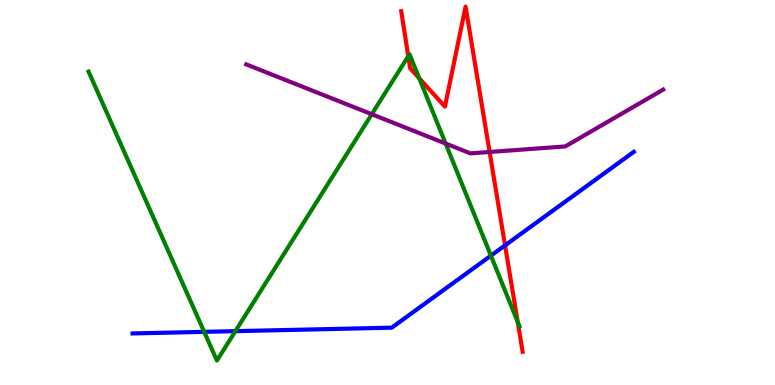[{'lines': ['blue', 'red'], 'intersections': [{'x': 6.52, 'y': 3.63}]}, {'lines': ['green', 'red'], 'intersections': [{'x': 5.27, 'y': 8.54}, {'x': 5.41, 'y': 7.97}, {'x': 6.68, 'y': 1.64}]}, {'lines': ['purple', 'red'], 'intersections': [{'x': 6.32, 'y': 6.05}]}, {'lines': ['blue', 'green'], 'intersections': [{'x': 2.63, 'y': 1.38}, {'x': 3.04, 'y': 1.4}, {'x': 6.33, 'y': 3.36}]}, {'lines': ['blue', 'purple'], 'intersections': []}, {'lines': ['green', 'purple'], 'intersections': [{'x': 4.8, 'y': 7.03}, {'x': 5.75, 'y': 6.27}]}]